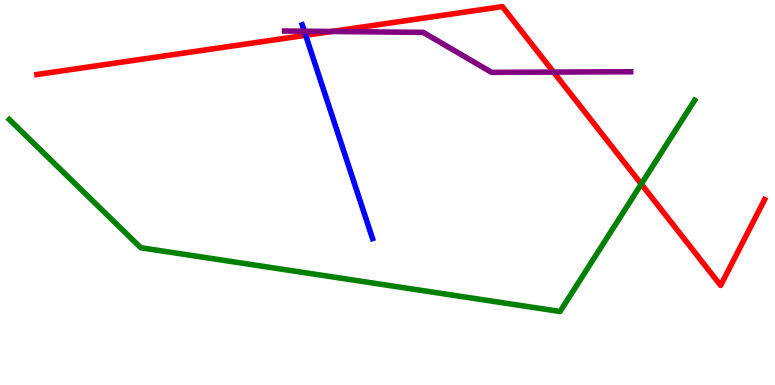[{'lines': ['blue', 'red'], 'intersections': [{'x': 3.94, 'y': 9.08}]}, {'lines': ['green', 'red'], 'intersections': [{'x': 8.27, 'y': 5.22}]}, {'lines': ['purple', 'red'], 'intersections': [{'x': 4.28, 'y': 9.18}, {'x': 7.14, 'y': 8.13}]}, {'lines': ['blue', 'green'], 'intersections': []}, {'lines': ['blue', 'purple'], 'intersections': [{'x': 3.93, 'y': 9.19}]}, {'lines': ['green', 'purple'], 'intersections': []}]